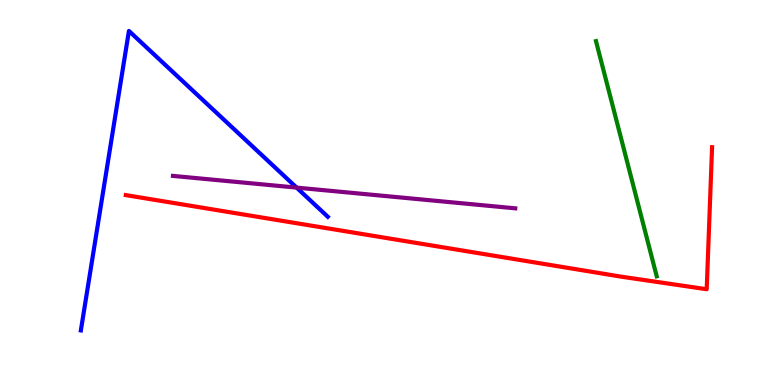[{'lines': ['blue', 'red'], 'intersections': []}, {'lines': ['green', 'red'], 'intersections': []}, {'lines': ['purple', 'red'], 'intersections': []}, {'lines': ['blue', 'green'], 'intersections': []}, {'lines': ['blue', 'purple'], 'intersections': [{'x': 3.83, 'y': 5.13}]}, {'lines': ['green', 'purple'], 'intersections': []}]